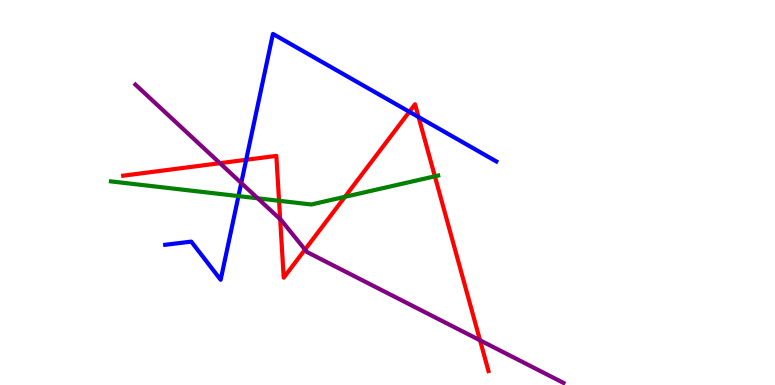[{'lines': ['blue', 'red'], 'intersections': [{'x': 3.18, 'y': 5.85}, {'x': 5.28, 'y': 7.1}, {'x': 5.4, 'y': 6.96}]}, {'lines': ['green', 'red'], 'intersections': [{'x': 3.6, 'y': 4.79}, {'x': 4.45, 'y': 4.89}, {'x': 5.61, 'y': 5.42}]}, {'lines': ['purple', 'red'], 'intersections': [{'x': 2.84, 'y': 5.76}, {'x': 3.62, 'y': 4.31}, {'x': 3.94, 'y': 3.52}, {'x': 6.19, 'y': 1.16}]}, {'lines': ['blue', 'green'], 'intersections': [{'x': 3.08, 'y': 4.91}]}, {'lines': ['blue', 'purple'], 'intersections': [{'x': 3.11, 'y': 5.25}]}, {'lines': ['green', 'purple'], 'intersections': [{'x': 3.33, 'y': 4.85}]}]